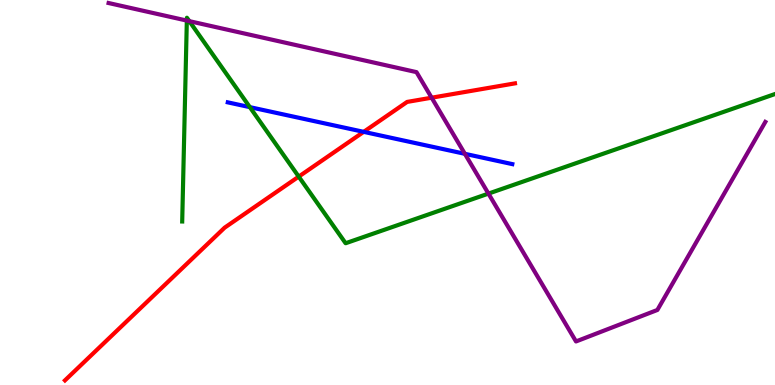[{'lines': ['blue', 'red'], 'intersections': [{'x': 4.69, 'y': 6.58}]}, {'lines': ['green', 'red'], 'intersections': [{'x': 3.85, 'y': 5.41}]}, {'lines': ['purple', 'red'], 'intersections': [{'x': 5.57, 'y': 7.46}]}, {'lines': ['blue', 'green'], 'intersections': [{'x': 3.22, 'y': 7.22}]}, {'lines': ['blue', 'purple'], 'intersections': [{'x': 6.0, 'y': 6.0}]}, {'lines': ['green', 'purple'], 'intersections': [{'x': 2.41, 'y': 9.47}, {'x': 2.44, 'y': 9.45}, {'x': 6.3, 'y': 4.97}]}]